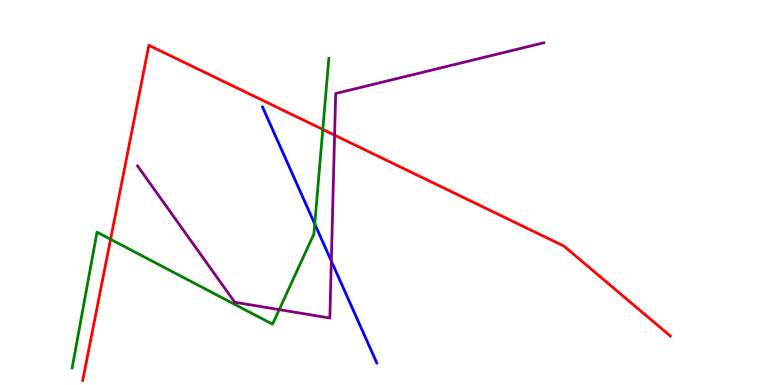[{'lines': ['blue', 'red'], 'intersections': []}, {'lines': ['green', 'red'], 'intersections': [{'x': 1.43, 'y': 3.78}, {'x': 4.17, 'y': 6.64}]}, {'lines': ['purple', 'red'], 'intersections': [{'x': 4.32, 'y': 6.49}]}, {'lines': ['blue', 'green'], 'intersections': [{'x': 4.06, 'y': 4.18}]}, {'lines': ['blue', 'purple'], 'intersections': [{'x': 4.28, 'y': 3.22}]}, {'lines': ['green', 'purple'], 'intersections': [{'x': 3.6, 'y': 1.96}]}]